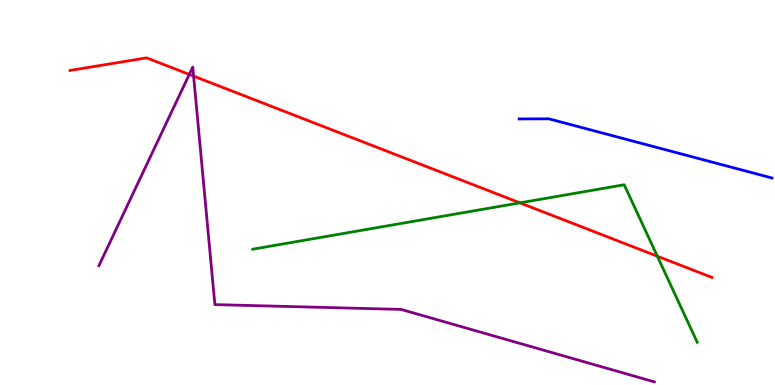[{'lines': ['blue', 'red'], 'intersections': []}, {'lines': ['green', 'red'], 'intersections': [{'x': 6.71, 'y': 4.73}, {'x': 8.48, 'y': 3.34}]}, {'lines': ['purple', 'red'], 'intersections': [{'x': 2.44, 'y': 8.07}, {'x': 2.5, 'y': 8.02}]}, {'lines': ['blue', 'green'], 'intersections': []}, {'lines': ['blue', 'purple'], 'intersections': []}, {'lines': ['green', 'purple'], 'intersections': []}]